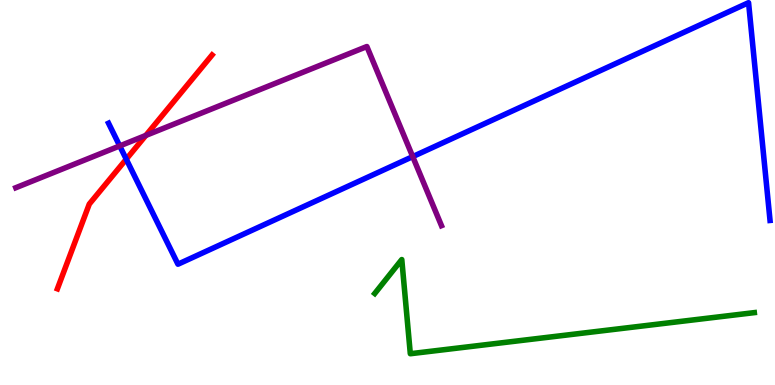[{'lines': ['blue', 'red'], 'intersections': [{'x': 1.63, 'y': 5.87}]}, {'lines': ['green', 'red'], 'intersections': []}, {'lines': ['purple', 'red'], 'intersections': [{'x': 1.88, 'y': 6.48}]}, {'lines': ['blue', 'green'], 'intersections': []}, {'lines': ['blue', 'purple'], 'intersections': [{'x': 1.54, 'y': 6.21}, {'x': 5.33, 'y': 5.93}]}, {'lines': ['green', 'purple'], 'intersections': []}]